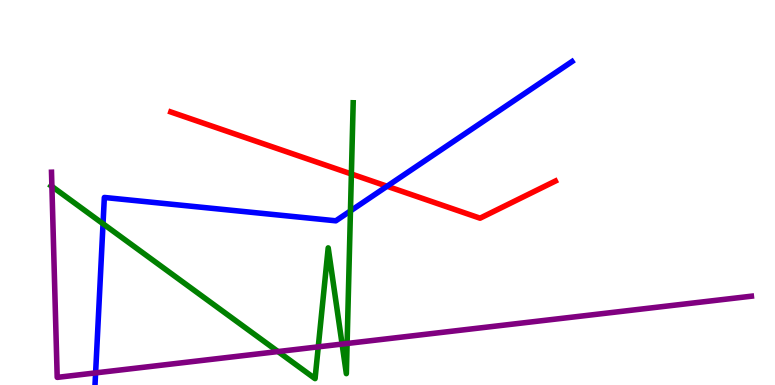[{'lines': ['blue', 'red'], 'intersections': [{'x': 4.99, 'y': 5.16}]}, {'lines': ['green', 'red'], 'intersections': [{'x': 4.53, 'y': 5.48}]}, {'lines': ['purple', 'red'], 'intersections': []}, {'lines': ['blue', 'green'], 'intersections': [{'x': 1.33, 'y': 4.19}, {'x': 4.52, 'y': 4.52}]}, {'lines': ['blue', 'purple'], 'intersections': [{'x': 1.23, 'y': 0.314}]}, {'lines': ['green', 'purple'], 'intersections': [{'x': 0.67, 'y': 5.16}, {'x': 3.59, 'y': 0.869}, {'x': 4.11, 'y': 0.991}, {'x': 4.41, 'y': 1.06}, {'x': 4.48, 'y': 1.08}]}]